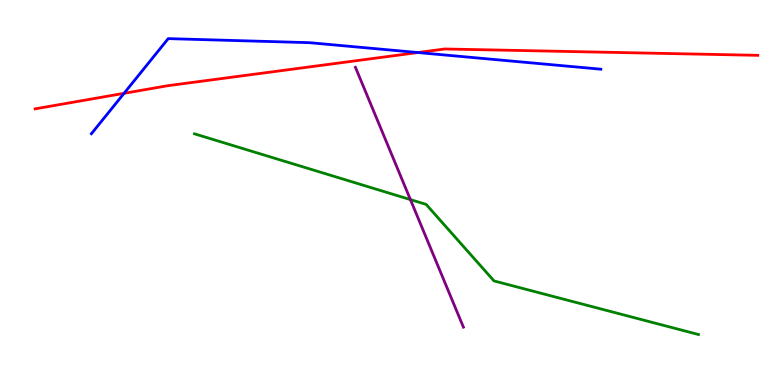[{'lines': ['blue', 'red'], 'intersections': [{'x': 1.6, 'y': 7.58}, {'x': 5.39, 'y': 8.64}]}, {'lines': ['green', 'red'], 'intersections': []}, {'lines': ['purple', 'red'], 'intersections': []}, {'lines': ['blue', 'green'], 'intersections': []}, {'lines': ['blue', 'purple'], 'intersections': []}, {'lines': ['green', 'purple'], 'intersections': [{'x': 5.3, 'y': 4.82}]}]